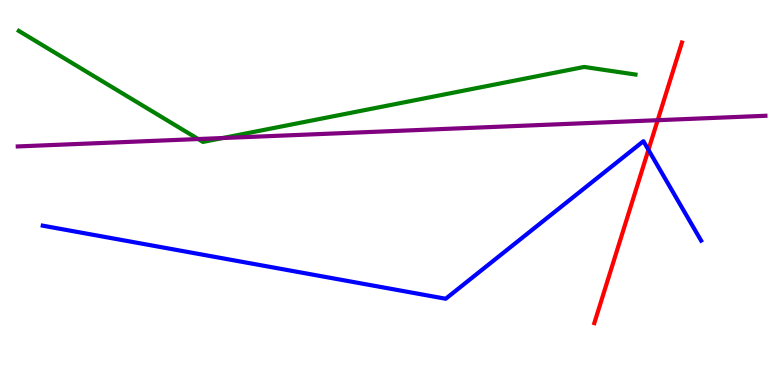[{'lines': ['blue', 'red'], 'intersections': [{'x': 8.37, 'y': 6.11}]}, {'lines': ['green', 'red'], 'intersections': []}, {'lines': ['purple', 'red'], 'intersections': [{'x': 8.49, 'y': 6.88}]}, {'lines': ['blue', 'green'], 'intersections': []}, {'lines': ['blue', 'purple'], 'intersections': []}, {'lines': ['green', 'purple'], 'intersections': [{'x': 2.56, 'y': 6.39}, {'x': 2.87, 'y': 6.41}]}]